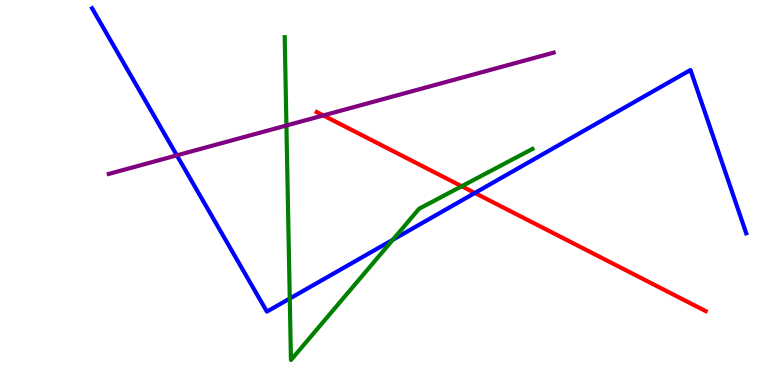[{'lines': ['blue', 'red'], 'intersections': [{'x': 6.13, 'y': 4.99}]}, {'lines': ['green', 'red'], 'intersections': [{'x': 5.96, 'y': 5.16}]}, {'lines': ['purple', 'red'], 'intersections': [{'x': 4.17, 'y': 7.0}]}, {'lines': ['blue', 'green'], 'intersections': [{'x': 3.74, 'y': 2.25}, {'x': 5.07, 'y': 3.77}]}, {'lines': ['blue', 'purple'], 'intersections': [{'x': 2.28, 'y': 5.96}]}, {'lines': ['green', 'purple'], 'intersections': [{'x': 3.7, 'y': 6.74}]}]